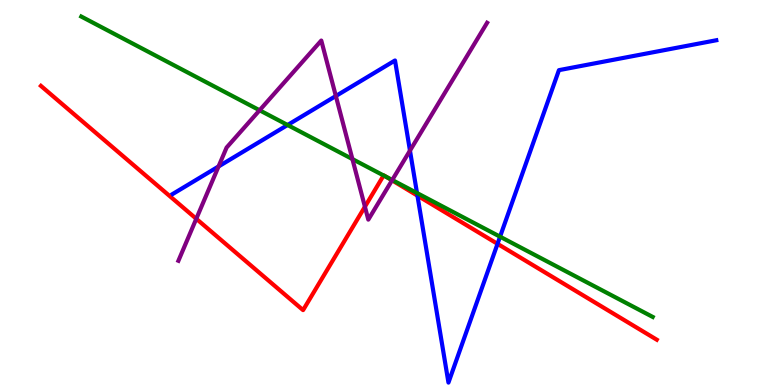[{'lines': ['blue', 'red'], 'intersections': [{'x': 5.39, 'y': 4.92}, {'x': 6.42, 'y': 3.67}]}, {'lines': ['green', 'red'], 'intersections': [{'x': 4.95, 'y': 5.44}, {'x': 4.98, 'y': 5.41}]}, {'lines': ['purple', 'red'], 'intersections': [{'x': 2.53, 'y': 4.32}, {'x': 4.71, 'y': 4.63}, {'x': 5.06, 'y': 5.32}]}, {'lines': ['blue', 'green'], 'intersections': [{'x': 3.71, 'y': 6.75}, {'x': 5.38, 'y': 4.99}, {'x': 6.45, 'y': 3.85}]}, {'lines': ['blue', 'purple'], 'intersections': [{'x': 2.82, 'y': 5.68}, {'x': 4.33, 'y': 7.51}, {'x': 5.29, 'y': 6.09}]}, {'lines': ['green', 'purple'], 'intersections': [{'x': 3.35, 'y': 7.14}, {'x': 4.55, 'y': 5.87}, {'x': 5.06, 'y': 5.32}]}]